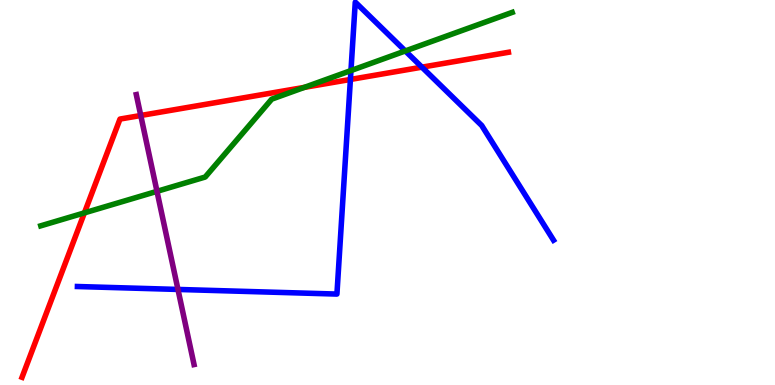[{'lines': ['blue', 'red'], 'intersections': [{'x': 4.52, 'y': 7.94}, {'x': 5.44, 'y': 8.26}]}, {'lines': ['green', 'red'], 'intersections': [{'x': 1.09, 'y': 4.47}, {'x': 3.93, 'y': 7.73}]}, {'lines': ['purple', 'red'], 'intersections': [{'x': 1.82, 'y': 7.0}]}, {'lines': ['blue', 'green'], 'intersections': [{'x': 4.53, 'y': 8.17}, {'x': 5.23, 'y': 8.68}]}, {'lines': ['blue', 'purple'], 'intersections': [{'x': 2.3, 'y': 2.48}]}, {'lines': ['green', 'purple'], 'intersections': [{'x': 2.03, 'y': 5.03}]}]